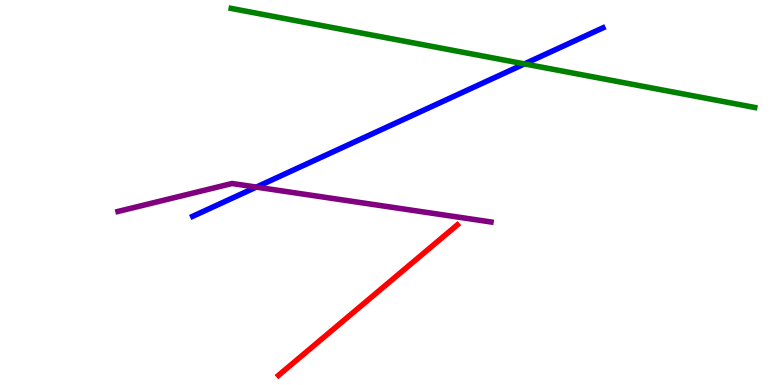[{'lines': ['blue', 'red'], 'intersections': []}, {'lines': ['green', 'red'], 'intersections': []}, {'lines': ['purple', 'red'], 'intersections': []}, {'lines': ['blue', 'green'], 'intersections': [{'x': 6.77, 'y': 8.34}]}, {'lines': ['blue', 'purple'], 'intersections': [{'x': 3.31, 'y': 5.14}]}, {'lines': ['green', 'purple'], 'intersections': []}]